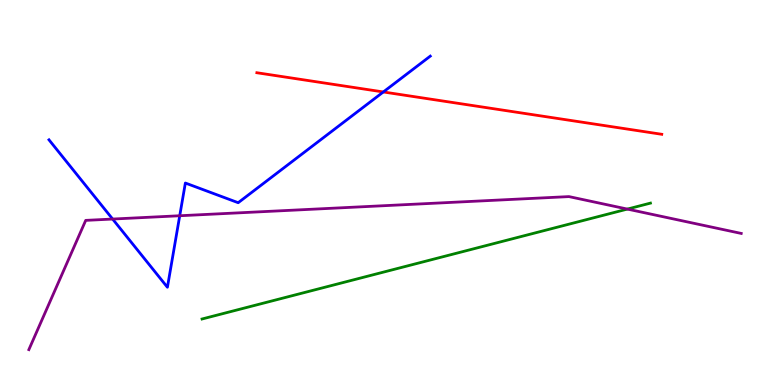[{'lines': ['blue', 'red'], 'intersections': [{'x': 4.95, 'y': 7.61}]}, {'lines': ['green', 'red'], 'intersections': []}, {'lines': ['purple', 'red'], 'intersections': []}, {'lines': ['blue', 'green'], 'intersections': []}, {'lines': ['blue', 'purple'], 'intersections': [{'x': 1.45, 'y': 4.31}, {'x': 2.32, 'y': 4.4}]}, {'lines': ['green', 'purple'], 'intersections': [{'x': 8.1, 'y': 4.57}]}]